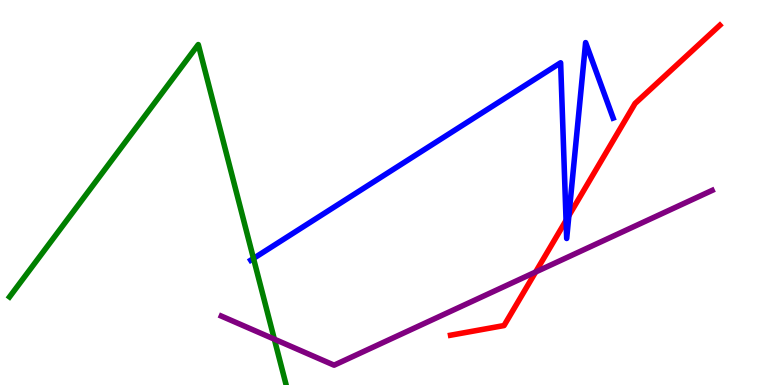[{'lines': ['blue', 'red'], 'intersections': [{'x': 7.3, 'y': 4.27}, {'x': 7.34, 'y': 4.4}]}, {'lines': ['green', 'red'], 'intersections': []}, {'lines': ['purple', 'red'], 'intersections': [{'x': 6.91, 'y': 2.93}]}, {'lines': ['blue', 'green'], 'intersections': [{'x': 3.27, 'y': 3.29}]}, {'lines': ['blue', 'purple'], 'intersections': []}, {'lines': ['green', 'purple'], 'intersections': [{'x': 3.54, 'y': 1.19}]}]